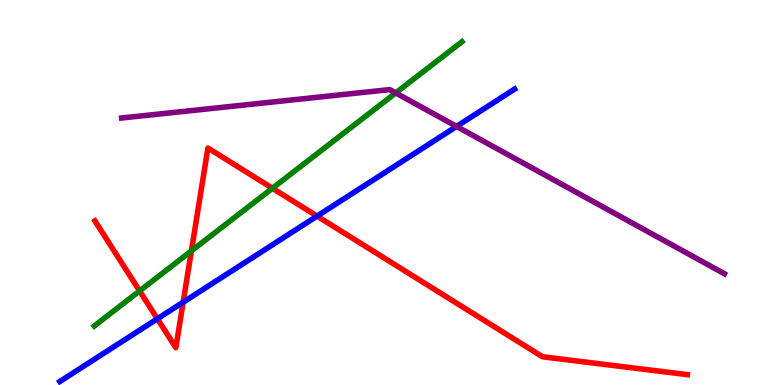[{'lines': ['blue', 'red'], 'intersections': [{'x': 2.03, 'y': 1.72}, {'x': 2.36, 'y': 2.15}, {'x': 4.09, 'y': 4.39}]}, {'lines': ['green', 'red'], 'intersections': [{'x': 1.8, 'y': 2.44}, {'x': 2.47, 'y': 3.48}, {'x': 3.52, 'y': 5.11}]}, {'lines': ['purple', 'red'], 'intersections': []}, {'lines': ['blue', 'green'], 'intersections': []}, {'lines': ['blue', 'purple'], 'intersections': [{'x': 5.89, 'y': 6.72}]}, {'lines': ['green', 'purple'], 'intersections': [{'x': 5.11, 'y': 7.59}]}]